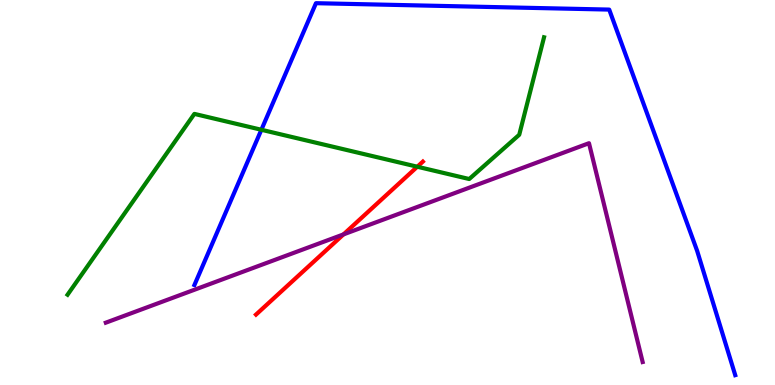[{'lines': ['blue', 'red'], 'intersections': []}, {'lines': ['green', 'red'], 'intersections': [{'x': 5.38, 'y': 5.67}]}, {'lines': ['purple', 'red'], 'intersections': [{'x': 4.43, 'y': 3.91}]}, {'lines': ['blue', 'green'], 'intersections': [{'x': 3.37, 'y': 6.63}]}, {'lines': ['blue', 'purple'], 'intersections': []}, {'lines': ['green', 'purple'], 'intersections': []}]